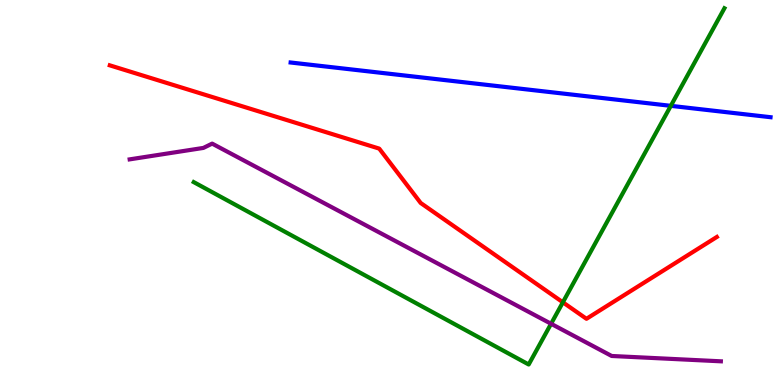[{'lines': ['blue', 'red'], 'intersections': []}, {'lines': ['green', 'red'], 'intersections': [{'x': 7.26, 'y': 2.15}]}, {'lines': ['purple', 'red'], 'intersections': []}, {'lines': ['blue', 'green'], 'intersections': [{'x': 8.66, 'y': 7.25}]}, {'lines': ['blue', 'purple'], 'intersections': []}, {'lines': ['green', 'purple'], 'intersections': [{'x': 7.11, 'y': 1.59}]}]